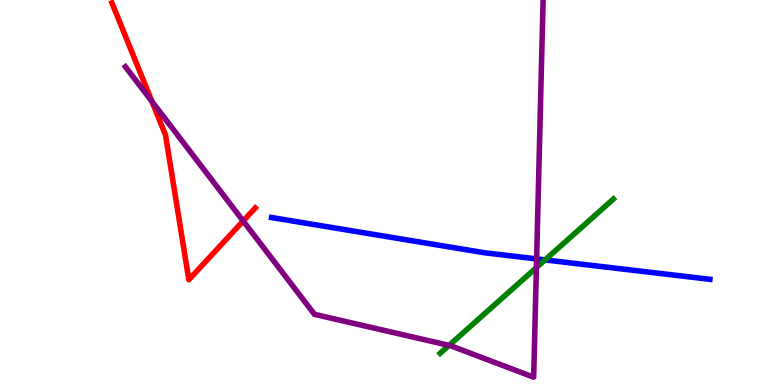[{'lines': ['blue', 'red'], 'intersections': []}, {'lines': ['green', 'red'], 'intersections': []}, {'lines': ['purple', 'red'], 'intersections': [{'x': 1.96, 'y': 7.37}, {'x': 3.14, 'y': 4.26}]}, {'lines': ['blue', 'green'], 'intersections': [{'x': 7.03, 'y': 3.25}]}, {'lines': ['blue', 'purple'], 'intersections': [{'x': 6.92, 'y': 3.28}]}, {'lines': ['green', 'purple'], 'intersections': [{'x': 5.79, 'y': 1.03}, {'x': 6.92, 'y': 3.05}]}]